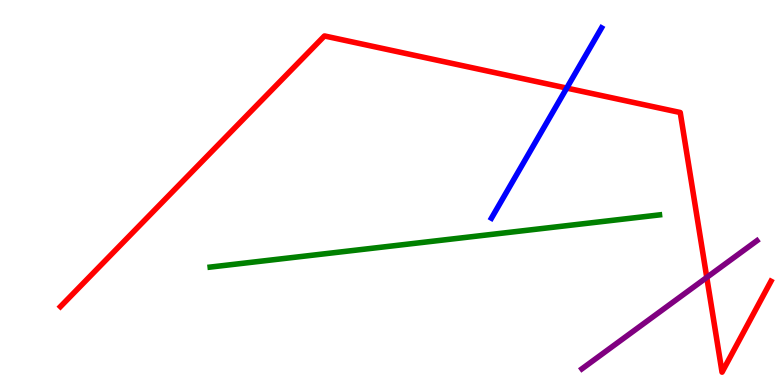[{'lines': ['blue', 'red'], 'intersections': [{'x': 7.31, 'y': 7.71}]}, {'lines': ['green', 'red'], 'intersections': []}, {'lines': ['purple', 'red'], 'intersections': [{'x': 9.12, 'y': 2.79}]}, {'lines': ['blue', 'green'], 'intersections': []}, {'lines': ['blue', 'purple'], 'intersections': []}, {'lines': ['green', 'purple'], 'intersections': []}]